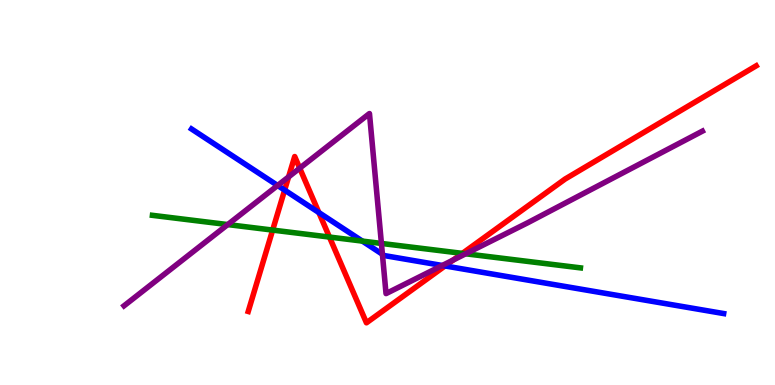[{'lines': ['blue', 'red'], 'intersections': [{'x': 3.67, 'y': 5.06}, {'x': 4.11, 'y': 4.48}, {'x': 5.74, 'y': 3.09}]}, {'lines': ['green', 'red'], 'intersections': [{'x': 3.52, 'y': 4.02}, {'x': 4.25, 'y': 3.84}, {'x': 5.97, 'y': 3.42}]}, {'lines': ['purple', 'red'], 'intersections': [{'x': 3.72, 'y': 5.41}, {'x': 3.87, 'y': 5.63}, {'x': 5.85, 'y': 3.25}]}, {'lines': ['blue', 'green'], 'intersections': [{'x': 4.68, 'y': 3.74}]}, {'lines': ['blue', 'purple'], 'intersections': [{'x': 3.58, 'y': 5.18}, {'x': 4.93, 'y': 3.4}, {'x': 5.71, 'y': 3.1}]}, {'lines': ['green', 'purple'], 'intersections': [{'x': 2.94, 'y': 4.17}, {'x': 4.92, 'y': 3.68}, {'x': 6.01, 'y': 3.41}]}]